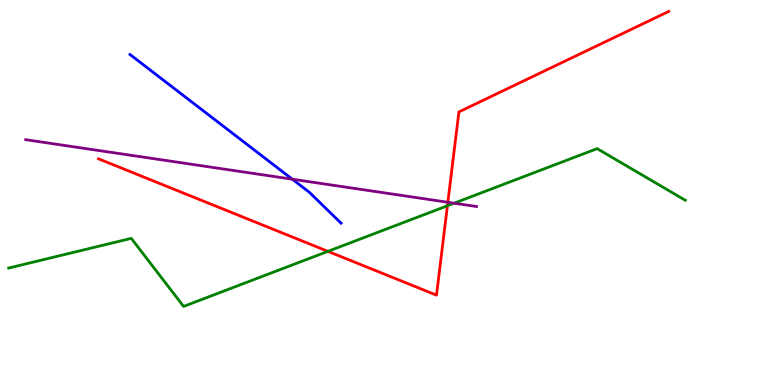[{'lines': ['blue', 'red'], 'intersections': []}, {'lines': ['green', 'red'], 'intersections': [{'x': 4.23, 'y': 3.47}, {'x': 5.77, 'y': 4.66}]}, {'lines': ['purple', 'red'], 'intersections': [{'x': 5.78, 'y': 4.75}]}, {'lines': ['blue', 'green'], 'intersections': []}, {'lines': ['blue', 'purple'], 'intersections': [{'x': 3.77, 'y': 5.35}]}, {'lines': ['green', 'purple'], 'intersections': [{'x': 5.86, 'y': 4.72}]}]